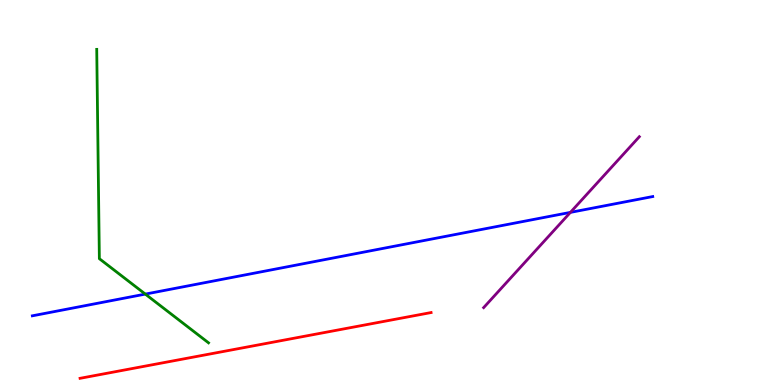[{'lines': ['blue', 'red'], 'intersections': []}, {'lines': ['green', 'red'], 'intersections': []}, {'lines': ['purple', 'red'], 'intersections': []}, {'lines': ['blue', 'green'], 'intersections': [{'x': 1.87, 'y': 2.36}]}, {'lines': ['blue', 'purple'], 'intersections': [{'x': 7.36, 'y': 4.48}]}, {'lines': ['green', 'purple'], 'intersections': []}]